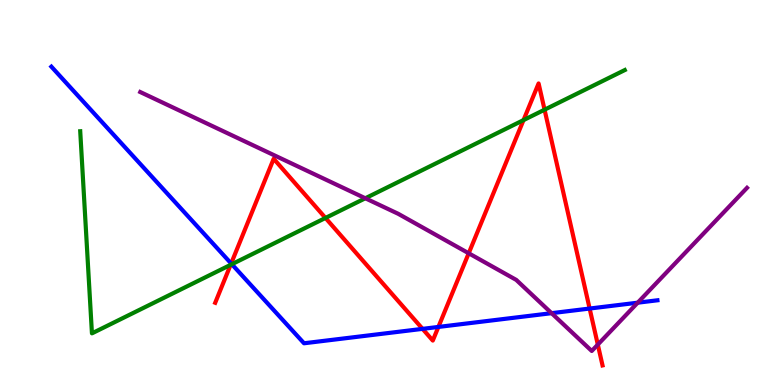[{'lines': ['blue', 'red'], 'intersections': [{'x': 2.98, 'y': 3.16}, {'x': 5.45, 'y': 1.46}, {'x': 5.66, 'y': 1.51}, {'x': 7.61, 'y': 1.99}]}, {'lines': ['green', 'red'], 'intersections': [{'x': 2.98, 'y': 3.12}, {'x': 4.2, 'y': 4.34}, {'x': 6.76, 'y': 6.88}, {'x': 7.03, 'y': 7.15}]}, {'lines': ['purple', 'red'], 'intersections': [{'x': 6.05, 'y': 3.42}, {'x': 7.71, 'y': 1.05}]}, {'lines': ['blue', 'green'], 'intersections': [{'x': 2.99, 'y': 3.14}]}, {'lines': ['blue', 'purple'], 'intersections': [{'x': 7.12, 'y': 1.87}, {'x': 8.23, 'y': 2.14}]}, {'lines': ['green', 'purple'], 'intersections': [{'x': 4.71, 'y': 4.85}]}]